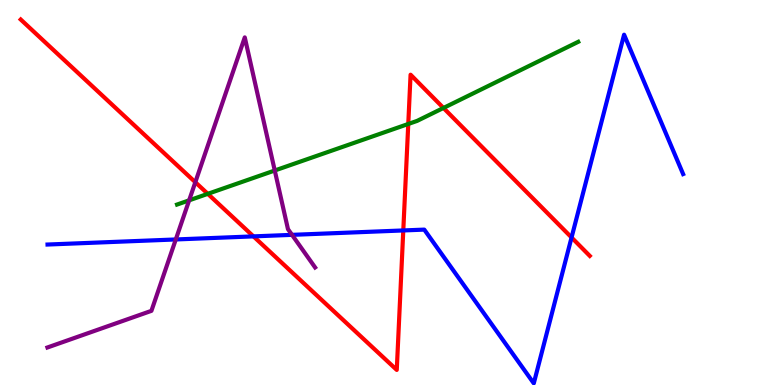[{'lines': ['blue', 'red'], 'intersections': [{'x': 3.27, 'y': 3.86}, {'x': 5.2, 'y': 4.01}, {'x': 7.37, 'y': 3.83}]}, {'lines': ['green', 'red'], 'intersections': [{'x': 2.68, 'y': 4.97}, {'x': 5.27, 'y': 6.78}, {'x': 5.72, 'y': 7.2}]}, {'lines': ['purple', 'red'], 'intersections': [{'x': 2.52, 'y': 5.27}]}, {'lines': ['blue', 'green'], 'intersections': []}, {'lines': ['blue', 'purple'], 'intersections': [{'x': 2.27, 'y': 3.78}, {'x': 3.77, 'y': 3.9}]}, {'lines': ['green', 'purple'], 'intersections': [{'x': 2.44, 'y': 4.8}, {'x': 3.55, 'y': 5.57}]}]